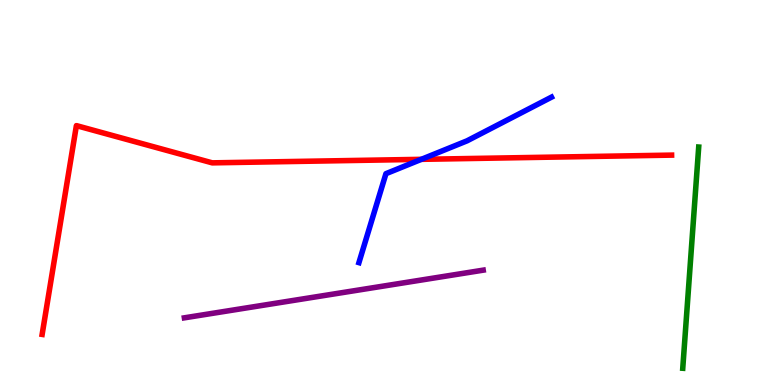[{'lines': ['blue', 'red'], 'intersections': [{'x': 5.44, 'y': 5.86}]}, {'lines': ['green', 'red'], 'intersections': []}, {'lines': ['purple', 'red'], 'intersections': []}, {'lines': ['blue', 'green'], 'intersections': []}, {'lines': ['blue', 'purple'], 'intersections': []}, {'lines': ['green', 'purple'], 'intersections': []}]